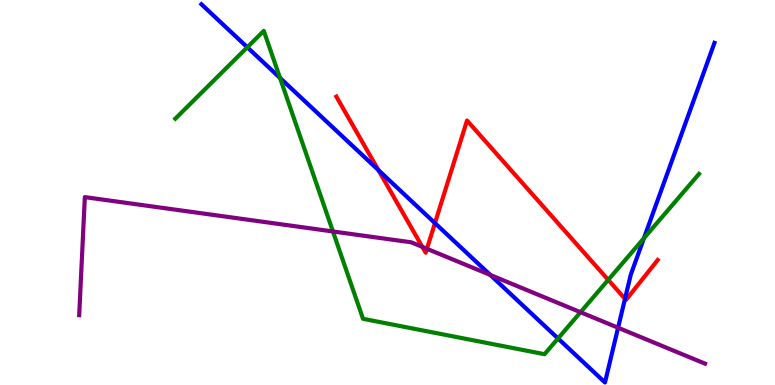[{'lines': ['blue', 'red'], 'intersections': [{'x': 4.88, 'y': 5.58}, {'x': 5.61, 'y': 4.21}, {'x': 8.06, 'y': 2.24}]}, {'lines': ['green', 'red'], 'intersections': [{'x': 7.85, 'y': 2.73}]}, {'lines': ['purple', 'red'], 'intersections': [{'x': 5.45, 'y': 3.59}, {'x': 5.51, 'y': 3.54}]}, {'lines': ['blue', 'green'], 'intersections': [{'x': 3.19, 'y': 8.77}, {'x': 3.61, 'y': 7.98}, {'x': 7.2, 'y': 1.21}, {'x': 8.31, 'y': 3.81}]}, {'lines': ['blue', 'purple'], 'intersections': [{'x': 6.33, 'y': 2.86}, {'x': 7.98, 'y': 1.49}]}, {'lines': ['green', 'purple'], 'intersections': [{'x': 4.3, 'y': 3.99}, {'x': 7.49, 'y': 1.89}]}]